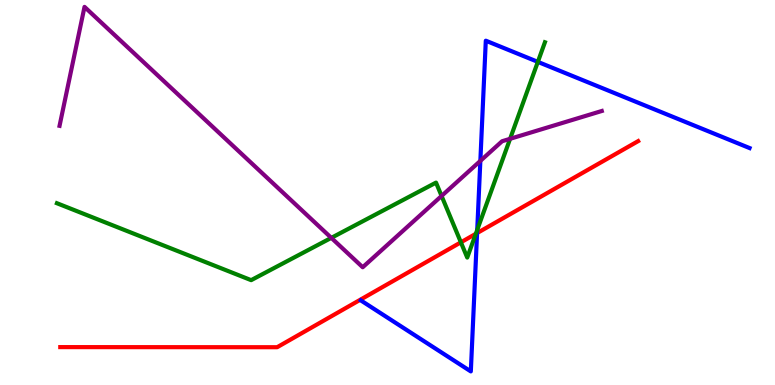[{'lines': ['blue', 'red'], 'intersections': [{'x': 6.16, 'y': 3.95}]}, {'lines': ['green', 'red'], 'intersections': [{'x': 5.95, 'y': 3.71}, {'x': 6.14, 'y': 3.93}]}, {'lines': ['purple', 'red'], 'intersections': []}, {'lines': ['blue', 'green'], 'intersections': [{'x': 6.16, 'y': 4.03}, {'x': 6.94, 'y': 8.39}]}, {'lines': ['blue', 'purple'], 'intersections': [{'x': 6.2, 'y': 5.82}]}, {'lines': ['green', 'purple'], 'intersections': [{'x': 4.27, 'y': 3.82}, {'x': 5.7, 'y': 4.91}, {'x': 6.58, 'y': 6.39}]}]